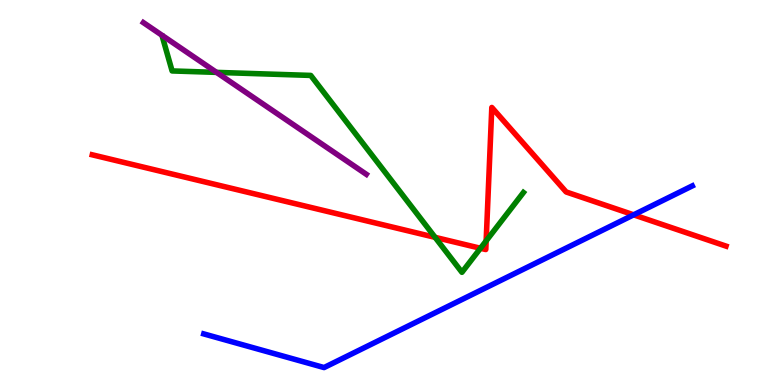[{'lines': ['blue', 'red'], 'intersections': [{'x': 8.18, 'y': 4.42}]}, {'lines': ['green', 'red'], 'intersections': [{'x': 5.61, 'y': 3.84}, {'x': 6.2, 'y': 3.55}, {'x': 6.27, 'y': 3.74}]}, {'lines': ['purple', 'red'], 'intersections': []}, {'lines': ['blue', 'green'], 'intersections': []}, {'lines': ['blue', 'purple'], 'intersections': []}, {'lines': ['green', 'purple'], 'intersections': [{'x': 2.79, 'y': 8.12}]}]